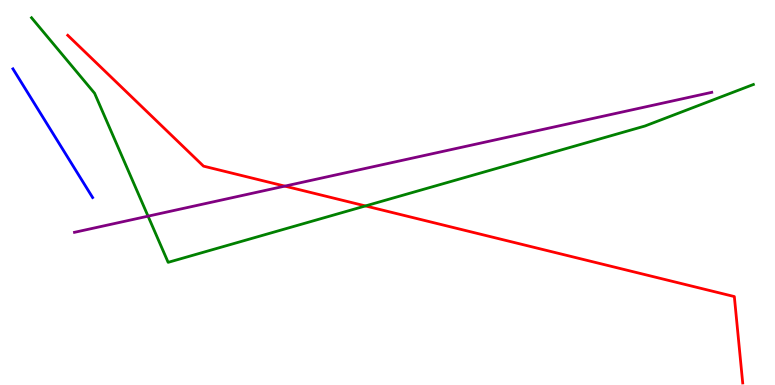[{'lines': ['blue', 'red'], 'intersections': []}, {'lines': ['green', 'red'], 'intersections': [{'x': 4.72, 'y': 4.65}]}, {'lines': ['purple', 'red'], 'intersections': [{'x': 3.68, 'y': 5.17}]}, {'lines': ['blue', 'green'], 'intersections': []}, {'lines': ['blue', 'purple'], 'intersections': []}, {'lines': ['green', 'purple'], 'intersections': [{'x': 1.91, 'y': 4.39}]}]